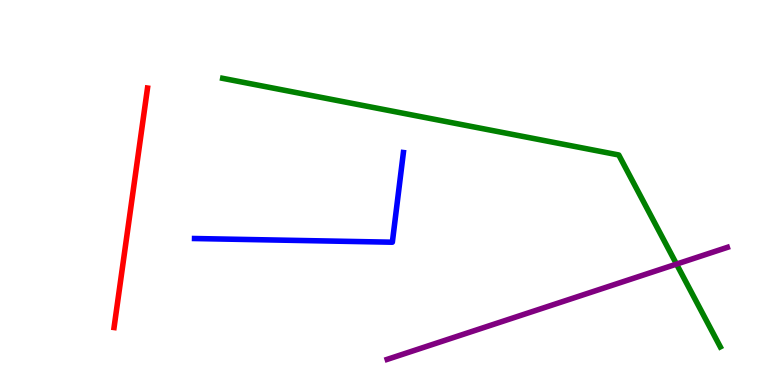[{'lines': ['blue', 'red'], 'intersections': []}, {'lines': ['green', 'red'], 'intersections': []}, {'lines': ['purple', 'red'], 'intersections': []}, {'lines': ['blue', 'green'], 'intersections': []}, {'lines': ['blue', 'purple'], 'intersections': []}, {'lines': ['green', 'purple'], 'intersections': [{'x': 8.73, 'y': 3.14}]}]